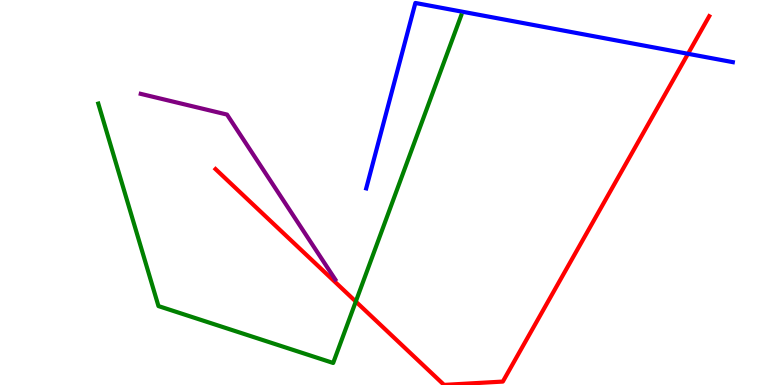[{'lines': ['blue', 'red'], 'intersections': [{'x': 8.88, 'y': 8.6}]}, {'lines': ['green', 'red'], 'intersections': [{'x': 4.59, 'y': 2.17}]}, {'lines': ['purple', 'red'], 'intersections': []}, {'lines': ['blue', 'green'], 'intersections': []}, {'lines': ['blue', 'purple'], 'intersections': []}, {'lines': ['green', 'purple'], 'intersections': []}]